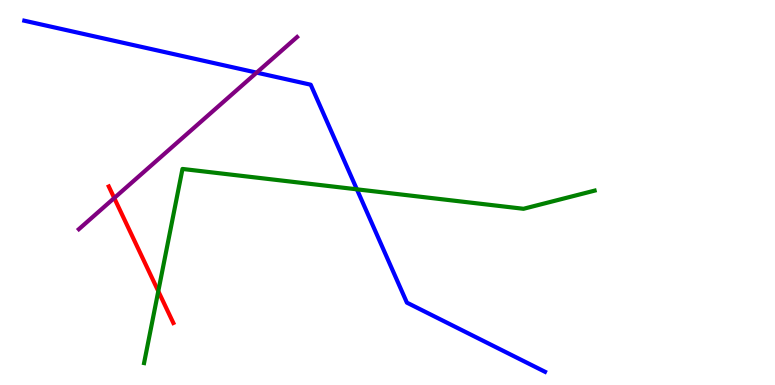[{'lines': ['blue', 'red'], 'intersections': []}, {'lines': ['green', 'red'], 'intersections': [{'x': 2.04, 'y': 2.44}]}, {'lines': ['purple', 'red'], 'intersections': [{'x': 1.47, 'y': 4.86}]}, {'lines': ['blue', 'green'], 'intersections': [{'x': 4.6, 'y': 5.08}]}, {'lines': ['blue', 'purple'], 'intersections': [{'x': 3.31, 'y': 8.11}]}, {'lines': ['green', 'purple'], 'intersections': []}]